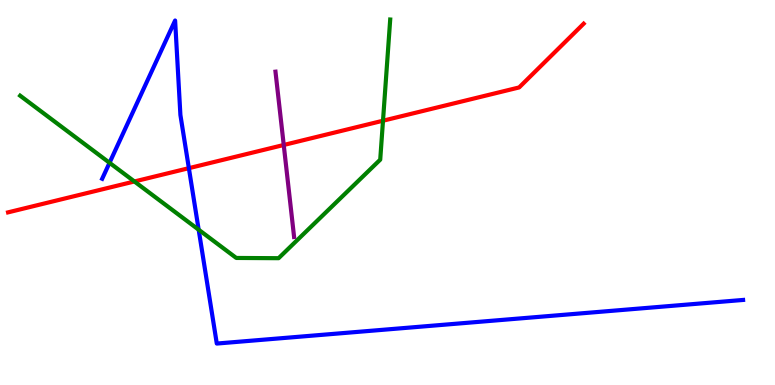[{'lines': ['blue', 'red'], 'intersections': [{'x': 2.44, 'y': 5.63}]}, {'lines': ['green', 'red'], 'intersections': [{'x': 1.73, 'y': 5.29}, {'x': 4.94, 'y': 6.86}]}, {'lines': ['purple', 'red'], 'intersections': [{'x': 3.66, 'y': 6.23}]}, {'lines': ['blue', 'green'], 'intersections': [{'x': 1.41, 'y': 5.77}, {'x': 2.56, 'y': 4.03}]}, {'lines': ['blue', 'purple'], 'intersections': []}, {'lines': ['green', 'purple'], 'intersections': []}]